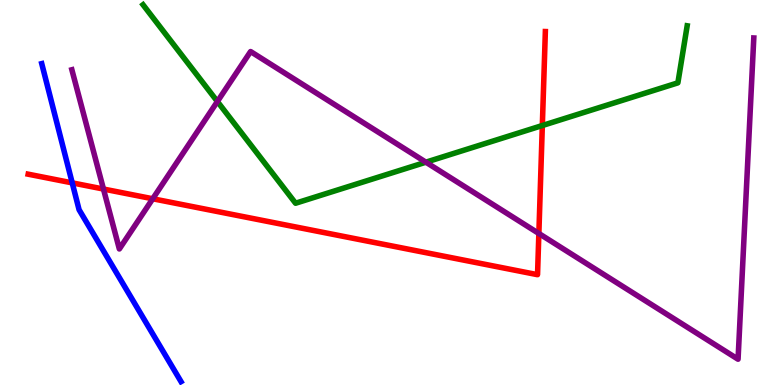[{'lines': ['blue', 'red'], 'intersections': [{'x': 0.932, 'y': 5.25}]}, {'lines': ['green', 'red'], 'intersections': [{'x': 7.0, 'y': 6.74}]}, {'lines': ['purple', 'red'], 'intersections': [{'x': 1.34, 'y': 5.09}, {'x': 1.97, 'y': 4.84}, {'x': 6.95, 'y': 3.94}]}, {'lines': ['blue', 'green'], 'intersections': []}, {'lines': ['blue', 'purple'], 'intersections': []}, {'lines': ['green', 'purple'], 'intersections': [{'x': 2.8, 'y': 7.36}, {'x': 5.5, 'y': 5.79}]}]